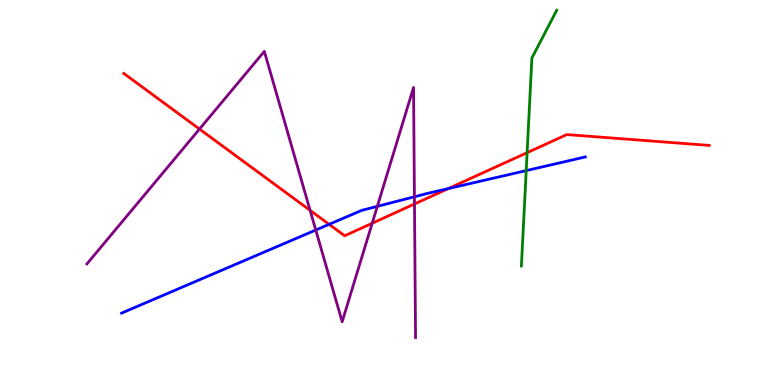[{'lines': ['blue', 'red'], 'intersections': [{'x': 4.25, 'y': 4.17}, {'x': 5.78, 'y': 5.1}]}, {'lines': ['green', 'red'], 'intersections': [{'x': 6.8, 'y': 6.03}]}, {'lines': ['purple', 'red'], 'intersections': [{'x': 2.57, 'y': 6.65}, {'x': 4.0, 'y': 4.54}, {'x': 4.8, 'y': 4.2}, {'x': 5.35, 'y': 4.7}]}, {'lines': ['blue', 'green'], 'intersections': [{'x': 6.79, 'y': 5.57}]}, {'lines': ['blue', 'purple'], 'intersections': [{'x': 4.07, 'y': 4.03}, {'x': 4.87, 'y': 4.64}, {'x': 5.35, 'y': 4.89}]}, {'lines': ['green', 'purple'], 'intersections': []}]